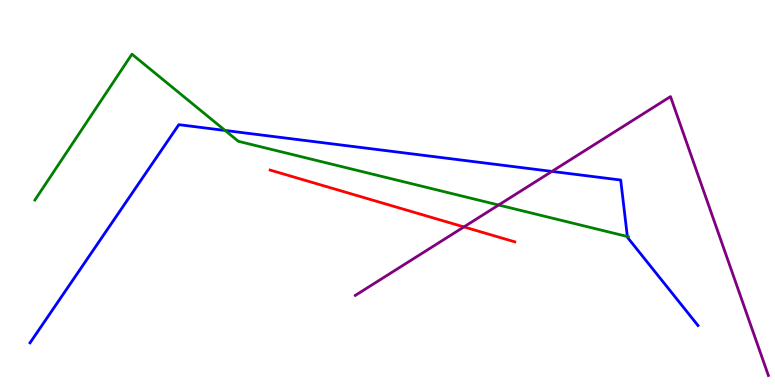[{'lines': ['blue', 'red'], 'intersections': []}, {'lines': ['green', 'red'], 'intersections': []}, {'lines': ['purple', 'red'], 'intersections': [{'x': 5.99, 'y': 4.11}]}, {'lines': ['blue', 'green'], 'intersections': [{'x': 2.9, 'y': 6.61}, {'x': 8.09, 'y': 3.86}]}, {'lines': ['blue', 'purple'], 'intersections': [{'x': 7.12, 'y': 5.55}]}, {'lines': ['green', 'purple'], 'intersections': [{'x': 6.43, 'y': 4.67}]}]